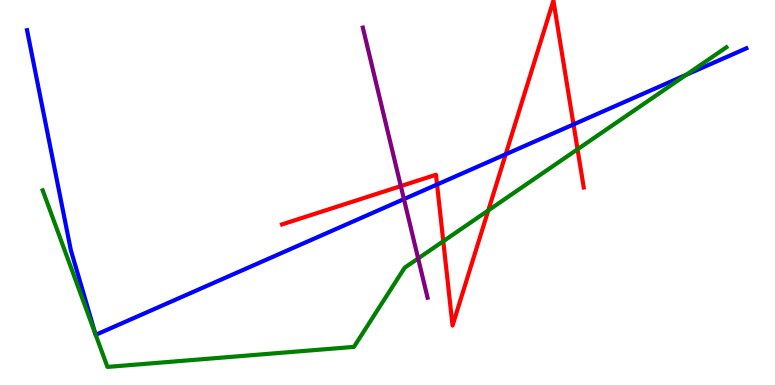[{'lines': ['blue', 'red'], 'intersections': [{'x': 5.64, 'y': 5.21}, {'x': 6.53, 'y': 5.99}, {'x': 7.4, 'y': 6.77}]}, {'lines': ['green', 'red'], 'intersections': [{'x': 5.72, 'y': 3.73}, {'x': 6.3, 'y': 4.53}, {'x': 7.45, 'y': 6.12}]}, {'lines': ['purple', 'red'], 'intersections': [{'x': 5.17, 'y': 5.17}]}, {'lines': ['blue', 'green'], 'intersections': [{'x': 1.23, 'y': 1.31}, {'x': 1.23, 'y': 1.3}, {'x': 8.86, 'y': 8.06}]}, {'lines': ['blue', 'purple'], 'intersections': [{'x': 5.21, 'y': 4.83}]}, {'lines': ['green', 'purple'], 'intersections': [{'x': 5.4, 'y': 3.29}]}]